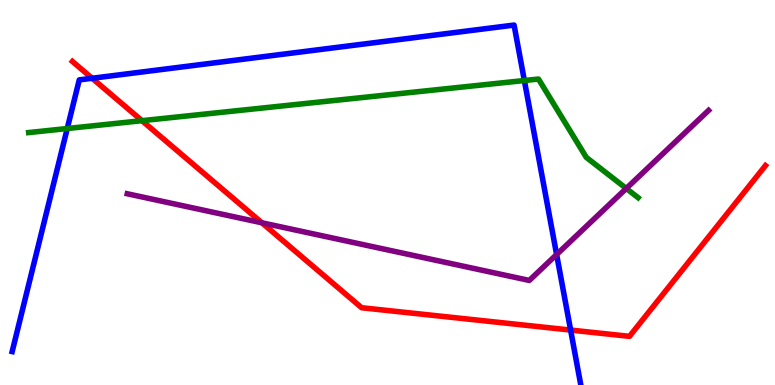[{'lines': ['blue', 'red'], 'intersections': [{'x': 1.19, 'y': 7.97}, {'x': 7.36, 'y': 1.43}]}, {'lines': ['green', 'red'], 'intersections': [{'x': 1.83, 'y': 6.87}]}, {'lines': ['purple', 'red'], 'intersections': [{'x': 3.38, 'y': 4.21}]}, {'lines': ['blue', 'green'], 'intersections': [{'x': 0.868, 'y': 6.66}, {'x': 6.77, 'y': 7.91}]}, {'lines': ['blue', 'purple'], 'intersections': [{'x': 7.18, 'y': 3.39}]}, {'lines': ['green', 'purple'], 'intersections': [{'x': 8.08, 'y': 5.1}]}]